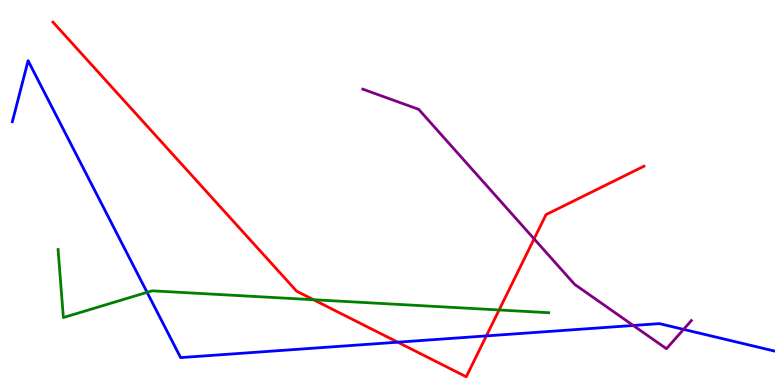[{'lines': ['blue', 'red'], 'intersections': [{'x': 5.13, 'y': 1.11}, {'x': 6.28, 'y': 1.28}]}, {'lines': ['green', 'red'], 'intersections': [{'x': 4.05, 'y': 2.21}, {'x': 6.44, 'y': 1.95}]}, {'lines': ['purple', 'red'], 'intersections': [{'x': 6.89, 'y': 3.8}]}, {'lines': ['blue', 'green'], 'intersections': [{'x': 1.9, 'y': 2.41}]}, {'lines': ['blue', 'purple'], 'intersections': [{'x': 8.17, 'y': 1.55}, {'x': 8.82, 'y': 1.44}]}, {'lines': ['green', 'purple'], 'intersections': []}]